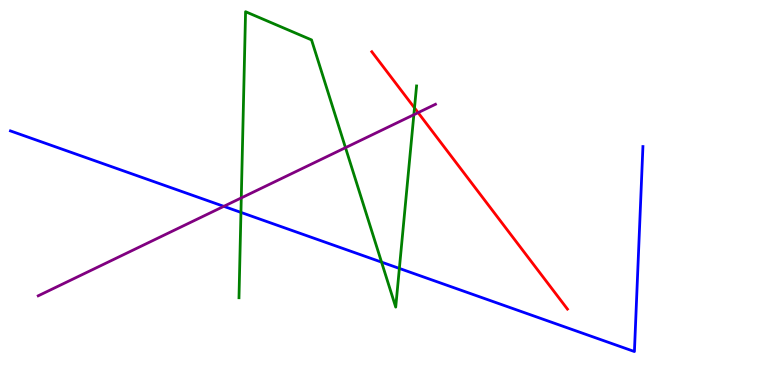[{'lines': ['blue', 'red'], 'intersections': []}, {'lines': ['green', 'red'], 'intersections': [{'x': 5.35, 'y': 7.2}]}, {'lines': ['purple', 'red'], 'intersections': [{'x': 5.4, 'y': 7.07}]}, {'lines': ['blue', 'green'], 'intersections': [{'x': 3.11, 'y': 4.48}, {'x': 4.92, 'y': 3.19}, {'x': 5.15, 'y': 3.03}]}, {'lines': ['blue', 'purple'], 'intersections': [{'x': 2.89, 'y': 4.64}]}, {'lines': ['green', 'purple'], 'intersections': [{'x': 3.11, 'y': 4.86}, {'x': 4.46, 'y': 6.16}, {'x': 5.34, 'y': 7.02}]}]